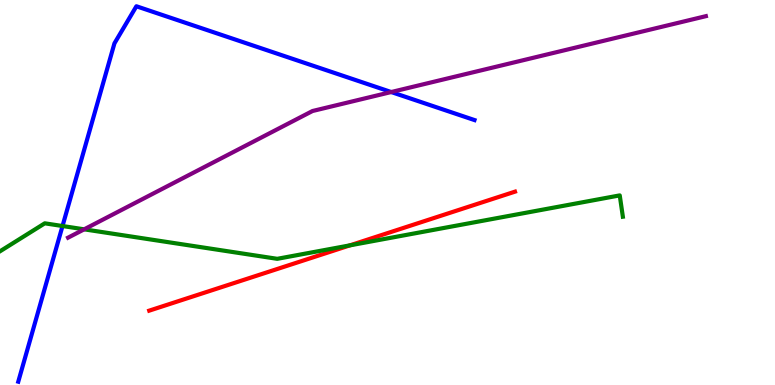[{'lines': ['blue', 'red'], 'intersections': []}, {'lines': ['green', 'red'], 'intersections': [{'x': 4.51, 'y': 3.63}]}, {'lines': ['purple', 'red'], 'intersections': []}, {'lines': ['blue', 'green'], 'intersections': [{'x': 0.807, 'y': 4.13}]}, {'lines': ['blue', 'purple'], 'intersections': [{'x': 5.05, 'y': 7.61}]}, {'lines': ['green', 'purple'], 'intersections': [{'x': 1.09, 'y': 4.04}]}]